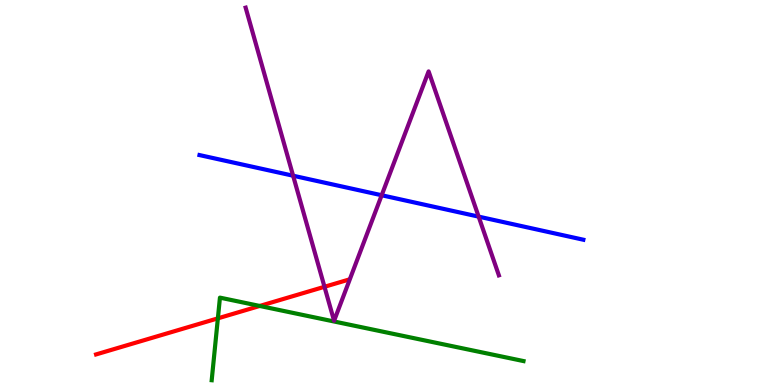[{'lines': ['blue', 'red'], 'intersections': []}, {'lines': ['green', 'red'], 'intersections': [{'x': 2.81, 'y': 1.73}, {'x': 3.35, 'y': 2.05}]}, {'lines': ['purple', 'red'], 'intersections': [{'x': 4.19, 'y': 2.55}]}, {'lines': ['blue', 'green'], 'intersections': []}, {'lines': ['blue', 'purple'], 'intersections': [{'x': 3.78, 'y': 5.44}, {'x': 4.92, 'y': 4.93}, {'x': 6.18, 'y': 4.37}]}, {'lines': ['green', 'purple'], 'intersections': []}]